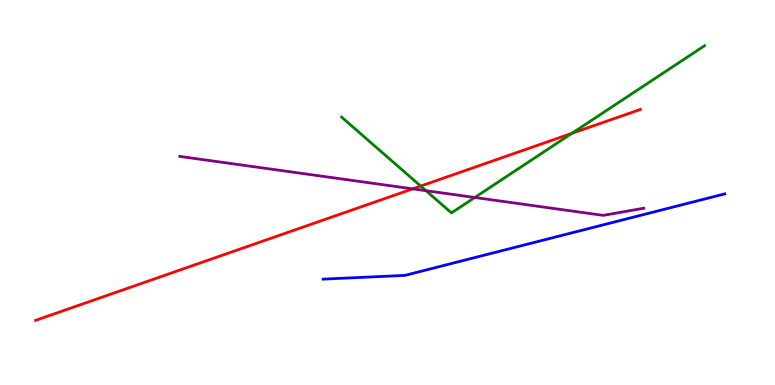[{'lines': ['blue', 'red'], 'intersections': []}, {'lines': ['green', 'red'], 'intersections': [{'x': 5.43, 'y': 5.17}, {'x': 7.38, 'y': 6.54}]}, {'lines': ['purple', 'red'], 'intersections': [{'x': 5.32, 'y': 5.1}]}, {'lines': ['blue', 'green'], 'intersections': []}, {'lines': ['blue', 'purple'], 'intersections': []}, {'lines': ['green', 'purple'], 'intersections': [{'x': 5.5, 'y': 5.05}, {'x': 6.13, 'y': 4.87}]}]